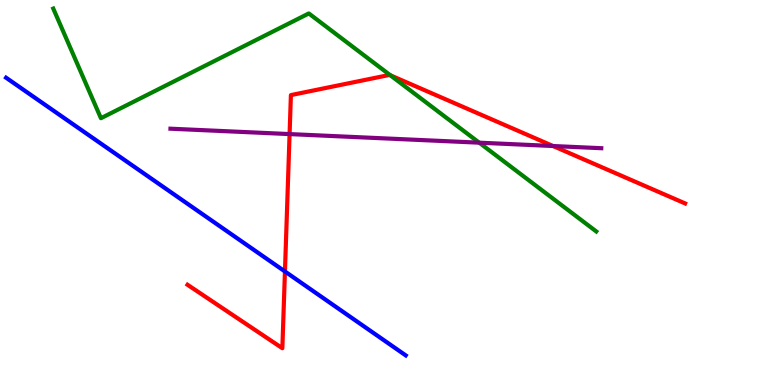[{'lines': ['blue', 'red'], 'intersections': [{'x': 3.68, 'y': 2.95}]}, {'lines': ['green', 'red'], 'intersections': [{'x': 5.04, 'y': 8.04}]}, {'lines': ['purple', 'red'], 'intersections': [{'x': 3.74, 'y': 6.52}, {'x': 7.14, 'y': 6.21}]}, {'lines': ['blue', 'green'], 'intersections': []}, {'lines': ['blue', 'purple'], 'intersections': []}, {'lines': ['green', 'purple'], 'intersections': [{'x': 6.18, 'y': 6.29}]}]